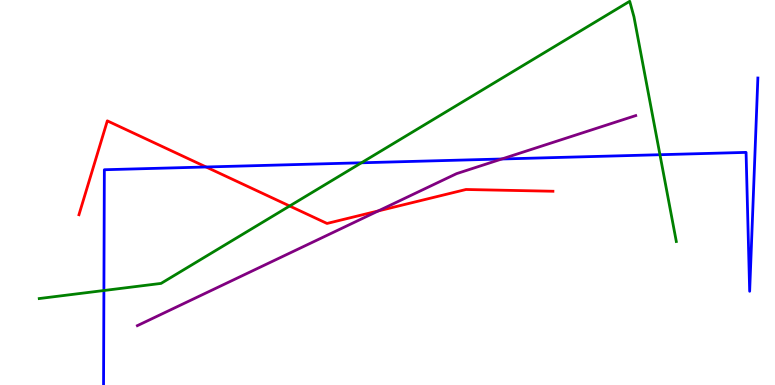[{'lines': ['blue', 'red'], 'intersections': [{'x': 2.66, 'y': 5.66}]}, {'lines': ['green', 'red'], 'intersections': [{'x': 3.74, 'y': 4.65}]}, {'lines': ['purple', 'red'], 'intersections': [{'x': 4.88, 'y': 4.52}]}, {'lines': ['blue', 'green'], 'intersections': [{'x': 1.34, 'y': 2.45}, {'x': 4.66, 'y': 5.77}, {'x': 8.52, 'y': 5.98}]}, {'lines': ['blue', 'purple'], 'intersections': [{'x': 6.47, 'y': 5.87}]}, {'lines': ['green', 'purple'], 'intersections': []}]